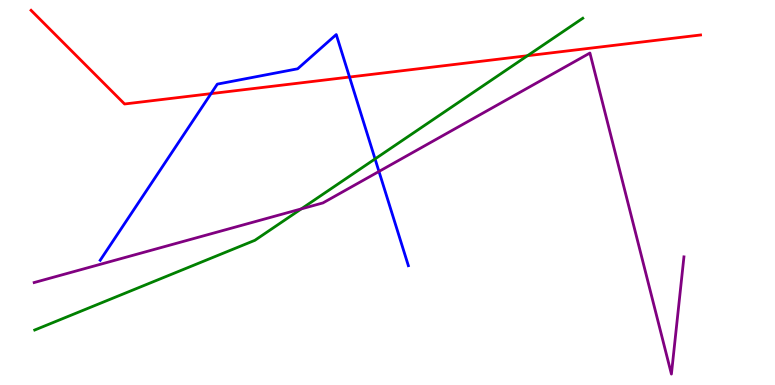[{'lines': ['blue', 'red'], 'intersections': [{'x': 2.72, 'y': 7.57}, {'x': 4.51, 'y': 8.0}]}, {'lines': ['green', 'red'], 'intersections': [{'x': 6.81, 'y': 8.55}]}, {'lines': ['purple', 'red'], 'intersections': []}, {'lines': ['blue', 'green'], 'intersections': [{'x': 4.84, 'y': 5.87}]}, {'lines': ['blue', 'purple'], 'intersections': [{'x': 4.89, 'y': 5.55}]}, {'lines': ['green', 'purple'], 'intersections': [{'x': 3.89, 'y': 4.57}]}]